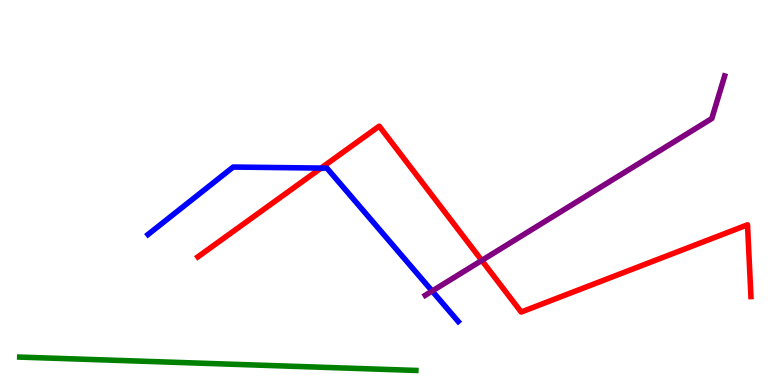[{'lines': ['blue', 'red'], 'intersections': [{'x': 4.14, 'y': 5.63}]}, {'lines': ['green', 'red'], 'intersections': []}, {'lines': ['purple', 'red'], 'intersections': [{'x': 6.22, 'y': 3.24}]}, {'lines': ['blue', 'green'], 'intersections': []}, {'lines': ['blue', 'purple'], 'intersections': [{'x': 5.58, 'y': 2.44}]}, {'lines': ['green', 'purple'], 'intersections': []}]